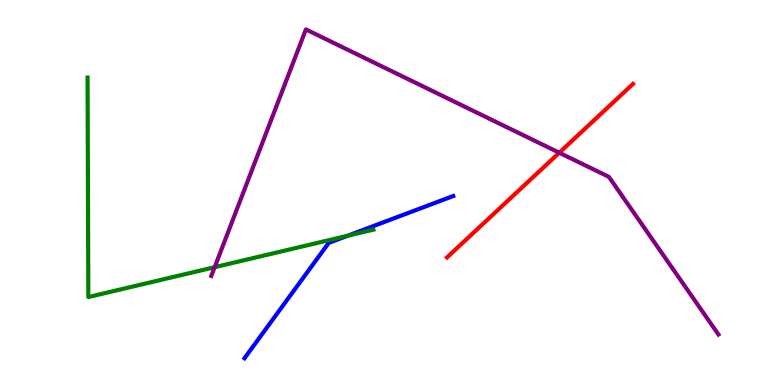[{'lines': ['blue', 'red'], 'intersections': []}, {'lines': ['green', 'red'], 'intersections': []}, {'lines': ['purple', 'red'], 'intersections': [{'x': 7.22, 'y': 6.03}]}, {'lines': ['blue', 'green'], 'intersections': [{'x': 4.49, 'y': 3.88}]}, {'lines': ['blue', 'purple'], 'intersections': []}, {'lines': ['green', 'purple'], 'intersections': [{'x': 2.77, 'y': 3.06}]}]